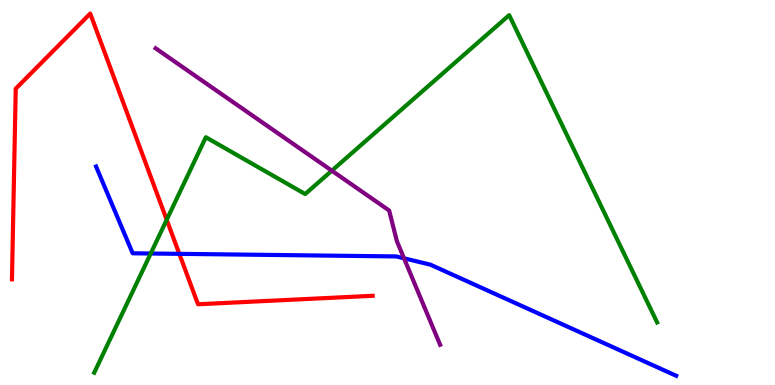[{'lines': ['blue', 'red'], 'intersections': [{'x': 2.31, 'y': 3.41}]}, {'lines': ['green', 'red'], 'intersections': [{'x': 2.15, 'y': 4.29}]}, {'lines': ['purple', 'red'], 'intersections': []}, {'lines': ['blue', 'green'], 'intersections': [{'x': 1.94, 'y': 3.42}]}, {'lines': ['blue', 'purple'], 'intersections': [{'x': 5.21, 'y': 3.29}]}, {'lines': ['green', 'purple'], 'intersections': [{'x': 4.28, 'y': 5.57}]}]